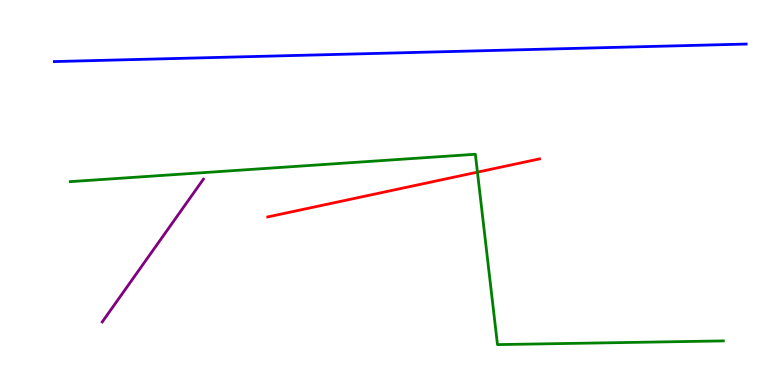[{'lines': ['blue', 'red'], 'intersections': []}, {'lines': ['green', 'red'], 'intersections': [{'x': 6.16, 'y': 5.53}]}, {'lines': ['purple', 'red'], 'intersections': []}, {'lines': ['blue', 'green'], 'intersections': []}, {'lines': ['blue', 'purple'], 'intersections': []}, {'lines': ['green', 'purple'], 'intersections': []}]